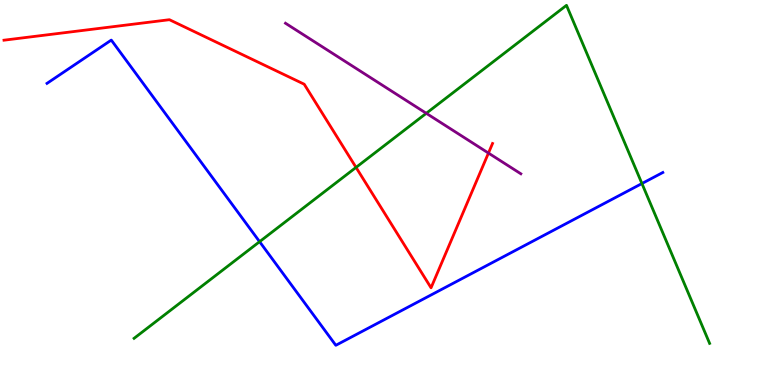[{'lines': ['blue', 'red'], 'intersections': []}, {'lines': ['green', 'red'], 'intersections': [{'x': 4.59, 'y': 5.65}]}, {'lines': ['purple', 'red'], 'intersections': [{'x': 6.3, 'y': 6.02}]}, {'lines': ['blue', 'green'], 'intersections': [{'x': 3.35, 'y': 3.72}, {'x': 8.28, 'y': 5.23}]}, {'lines': ['blue', 'purple'], 'intersections': []}, {'lines': ['green', 'purple'], 'intersections': [{'x': 5.5, 'y': 7.06}]}]